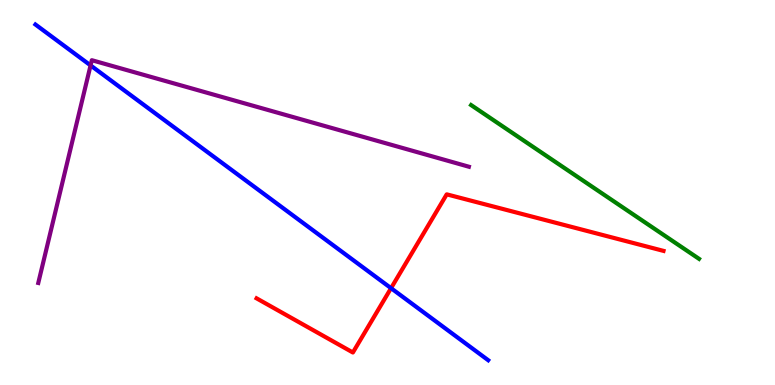[{'lines': ['blue', 'red'], 'intersections': [{'x': 5.05, 'y': 2.51}]}, {'lines': ['green', 'red'], 'intersections': []}, {'lines': ['purple', 'red'], 'intersections': []}, {'lines': ['blue', 'green'], 'intersections': []}, {'lines': ['blue', 'purple'], 'intersections': [{'x': 1.17, 'y': 8.3}]}, {'lines': ['green', 'purple'], 'intersections': []}]